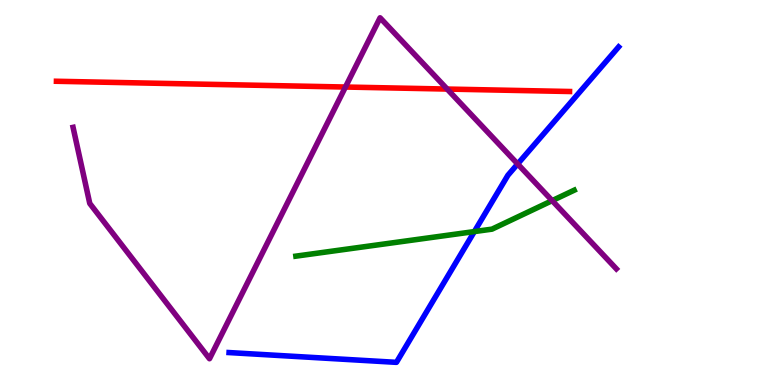[{'lines': ['blue', 'red'], 'intersections': []}, {'lines': ['green', 'red'], 'intersections': []}, {'lines': ['purple', 'red'], 'intersections': [{'x': 4.46, 'y': 7.74}, {'x': 5.77, 'y': 7.69}]}, {'lines': ['blue', 'green'], 'intersections': [{'x': 6.12, 'y': 3.98}]}, {'lines': ['blue', 'purple'], 'intersections': [{'x': 6.68, 'y': 5.74}]}, {'lines': ['green', 'purple'], 'intersections': [{'x': 7.12, 'y': 4.79}]}]